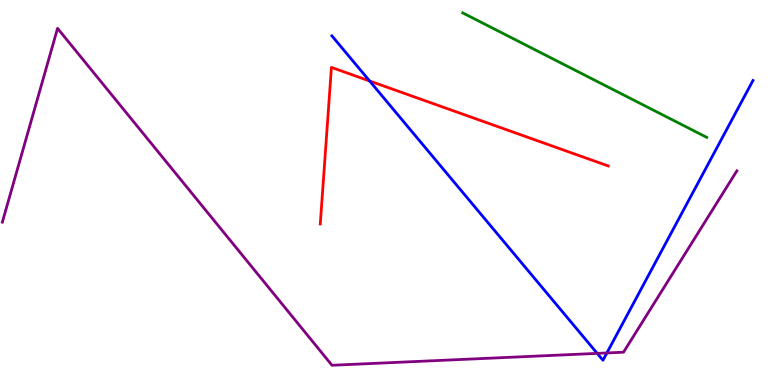[{'lines': ['blue', 'red'], 'intersections': [{'x': 4.77, 'y': 7.9}]}, {'lines': ['green', 'red'], 'intersections': []}, {'lines': ['purple', 'red'], 'intersections': []}, {'lines': ['blue', 'green'], 'intersections': []}, {'lines': ['blue', 'purple'], 'intersections': [{'x': 7.71, 'y': 0.821}, {'x': 7.83, 'y': 0.833}]}, {'lines': ['green', 'purple'], 'intersections': []}]